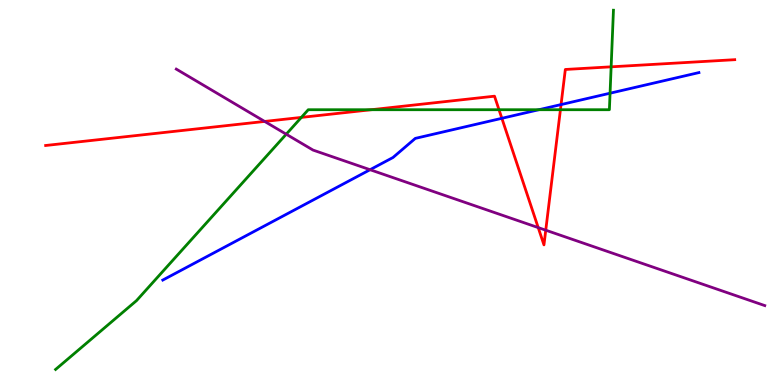[{'lines': ['blue', 'red'], 'intersections': [{'x': 6.48, 'y': 6.93}, {'x': 7.24, 'y': 7.28}]}, {'lines': ['green', 'red'], 'intersections': [{'x': 3.89, 'y': 6.95}, {'x': 4.79, 'y': 7.15}, {'x': 6.44, 'y': 7.15}, {'x': 7.23, 'y': 7.15}, {'x': 7.89, 'y': 8.26}]}, {'lines': ['purple', 'red'], 'intersections': [{'x': 3.41, 'y': 6.85}, {'x': 6.94, 'y': 4.09}, {'x': 7.04, 'y': 4.02}]}, {'lines': ['blue', 'green'], 'intersections': [{'x': 6.95, 'y': 7.15}, {'x': 7.87, 'y': 7.58}]}, {'lines': ['blue', 'purple'], 'intersections': [{'x': 4.77, 'y': 5.59}]}, {'lines': ['green', 'purple'], 'intersections': [{'x': 3.69, 'y': 6.51}]}]